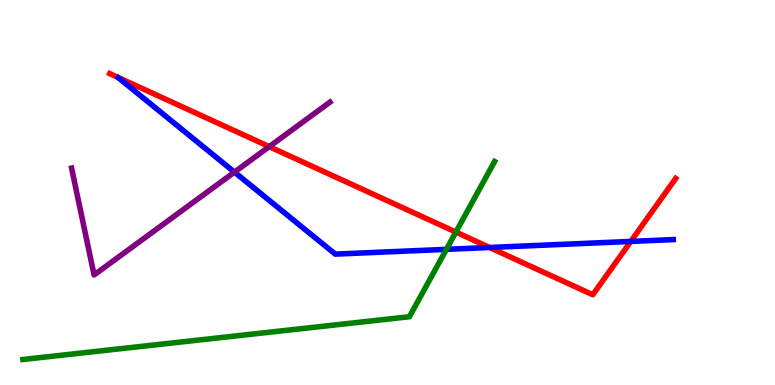[{'lines': ['blue', 'red'], 'intersections': [{'x': 6.32, 'y': 3.57}, {'x': 8.14, 'y': 3.73}]}, {'lines': ['green', 'red'], 'intersections': [{'x': 5.88, 'y': 3.97}]}, {'lines': ['purple', 'red'], 'intersections': [{'x': 3.47, 'y': 6.19}]}, {'lines': ['blue', 'green'], 'intersections': [{'x': 5.76, 'y': 3.52}]}, {'lines': ['blue', 'purple'], 'intersections': [{'x': 3.03, 'y': 5.53}]}, {'lines': ['green', 'purple'], 'intersections': []}]